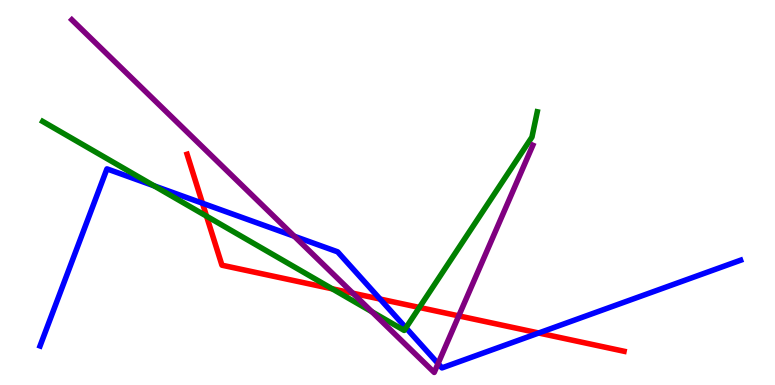[{'lines': ['blue', 'red'], 'intersections': [{'x': 2.61, 'y': 4.72}, {'x': 4.9, 'y': 2.23}, {'x': 6.95, 'y': 1.35}]}, {'lines': ['green', 'red'], 'intersections': [{'x': 2.66, 'y': 4.39}, {'x': 4.29, 'y': 2.5}, {'x': 5.41, 'y': 2.01}]}, {'lines': ['purple', 'red'], 'intersections': [{'x': 4.55, 'y': 2.38}, {'x': 5.92, 'y': 1.8}]}, {'lines': ['blue', 'green'], 'intersections': [{'x': 1.99, 'y': 5.17}, {'x': 5.24, 'y': 1.49}]}, {'lines': ['blue', 'purple'], 'intersections': [{'x': 3.8, 'y': 3.86}, {'x': 5.65, 'y': 0.557}]}, {'lines': ['green', 'purple'], 'intersections': [{'x': 4.8, 'y': 1.9}]}]